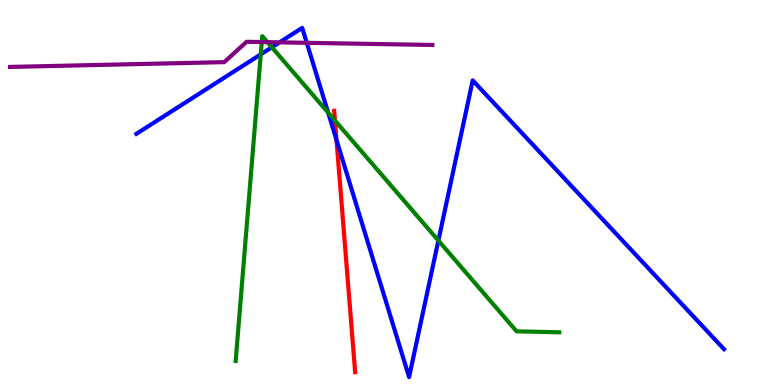[{'lines': ['blue', 'red'], 'intersections': [{'x': 4.34, 'y': 6.36}]}, {'lines': ['green', 'red'], 'intersections': [{'x': 4.32, 'y': 6.87}]}, {'lines': ['purple', 'red'], 'intersections': []}, {'lines': ['blue', 'green'], 'intersections': [{'x': 3.36, 'y': 8.59}, {'x': 3.51, 'y': 8.77}, {'x': 4.23, 'y': 7.07}, {'x': 5.66, 'y': 3.75}]}, {'lines': ['blue', 'purple'], 'intersections': [{'x': 3.61, 'y': 8.9}, {'x': 3.96, 'y': 8.89}]}, {'lines': ['green', 'purple'], 'intersections': [{'x': 3.38, 'y': 8.91}, {'x': 3.45, 'y': 8.91}]}]